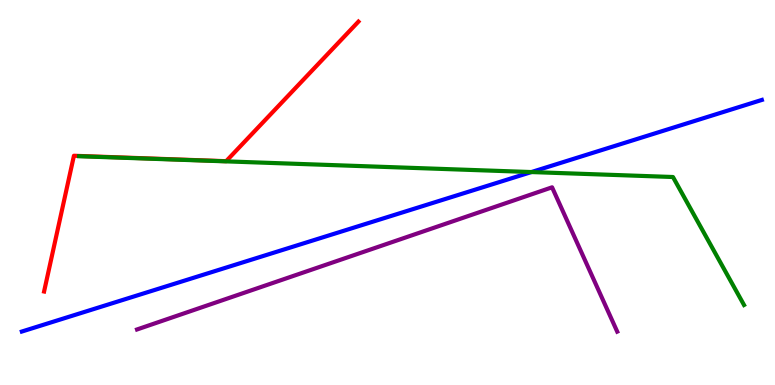[{'lines': ['blue', 'red'], 'intersections': []}, {'lines': ['green', 'red'], 'intersections': []}, {'lines': ['purple', 'red'], 'intersections': []}, {'lines': ['blue', 'green'], 'intersections': [{'x': 6.86, 'y': 5.53}]}, {'lines': ['blue', 'purple'], 'intersections': []}, {'lines': ['green', 'purple'], 'intersections': []}]